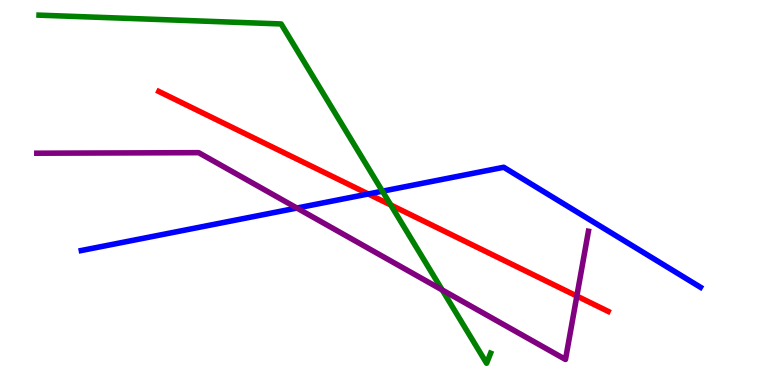[{'lines': ['blue', 'red'], 'intersections': [{'x': 4.75, 'y': 4.96}]}, {'lines': ['green', 'red'], 'intersections': [{'x': 5.04, 'y': 4.68}]}, {'lines': ['purple', 'red'], 'intersections': [{'x': 7.44, 'y': 2.31}]}, {'lines': ['blue', 'green'], 'intersections': [{'x': 4.93, 'y': 5.03}]}, {'lines': ['blue', 'purple'], 'intersections': [{'x': 3.83, 'y': 4.6}]}, {'lines': ['green', 'purple'], 'intersections': [{'x': 5.71, 'y': 2.47}]}]